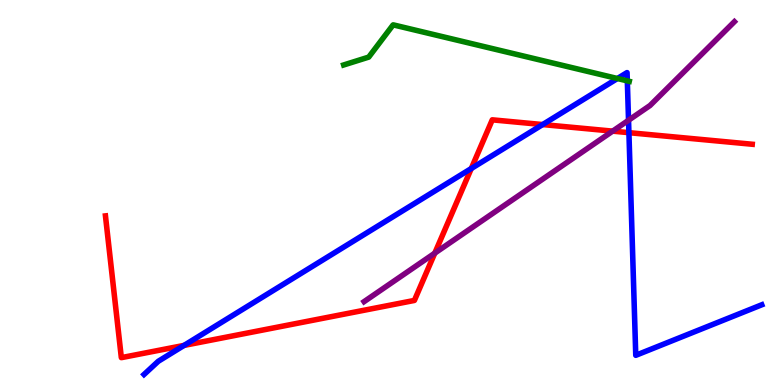[{'lines': ['blue', 'red'], 'intersections': [{'x': 2.38, 'y': 1.03}, {'x': 6.08, 'y': 5.62}, {'x': 7.0, 'y': 6.76}, {'x': 8.12, 'y': 6.55}]}, {'lines': ['green', 'red'], 'intersections': []}, {'lines': ['purple', 'red'], 'intersections': [{'x': 5.61, 'y': 3.43}, {'x': 7.91, 'y': 6.59}]}, {'lines': ['blue', 'green'], 'intersections': [{'x': 7.97, 'y': 7.96}, {'x': 8.09, 'y': 7.9}]}, {'lines': ['blue', 'purple'], 'intersections': [{'x': 8.11, 'y': 6.88}]}, {'lines': ['green', 'purple'], 'intersections': []}]